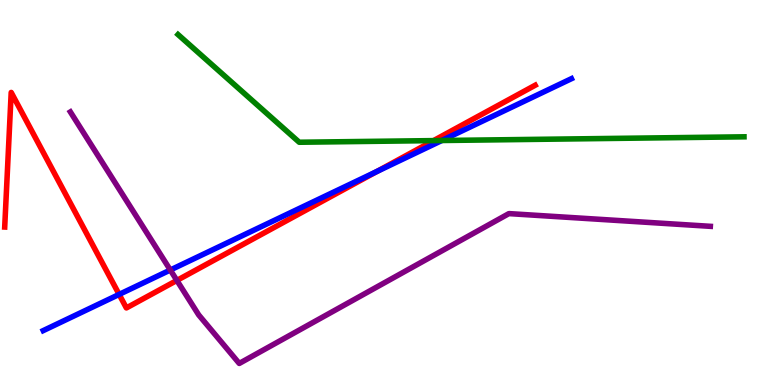[{'lines': ['blue', 'red'], 'intersections': [{'x': 1.54, 'y': 2.35}, {'x': 4.86, 'y': 5.55}]}, {'lines': ['green', 'red'], 'intersections': [{'x': 5.59, 'y': 6.35}]}, {'lines': ['purple', 'red'], 'intersections': [{'x': 2.28, 'y': 2.72}]}, {'lines': ['blue', 'green'], 'intersections': [{'x': 5.7, 'y': 6.35}]}, {'lines': ['blue', 'purple'], 'intersections': [{'x': 2.2, 'y': 2.99}]}, {'lines': ['green', 'purple'], 'intersections': []}]